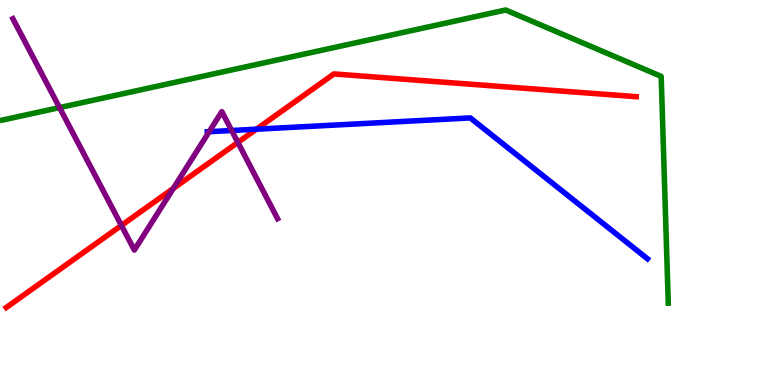[{'lines': ['blue', 'red'], 'intersections': [{'x': 3.31, 'y': 6.64}]}, {'lines': ['green', 'red'], 'intersections': []}, {'lines': ['purple', 'red'], 'intersections': [{'x': 1.57, 'y': 4.14}, {'x': 2.24, 'y': 5.11}, {'x': 3.07, 'y': 6.3}]}, {'lines': ['blue', 'green'], 'intersections': []}, {'lines': ['blue', 'purple'], 'intersections': [{'x': 2.7, 'y': 6.58}, {'x': 2.99, 'y': 6.61}]}, {'lines': ['green', 'purple'], 'intersections': [{'x': 0.768, 'y': 7.21}]}]